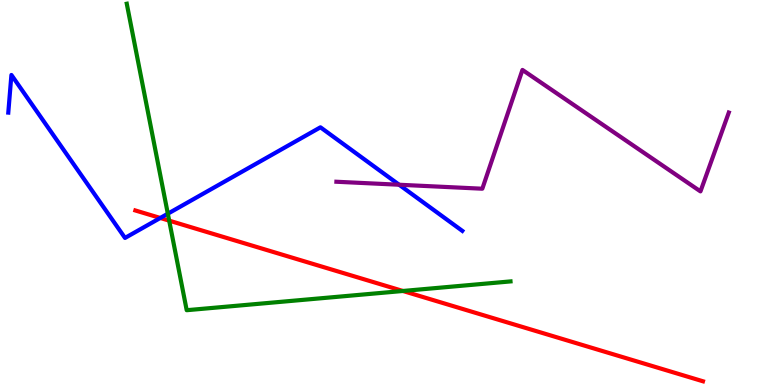[{'lines': ['blue', 'red'], 'intersections': [{'x': 2.07, 'y': 4.34}]}, {'lines': ['green', 'red'], 'intersections': [{'x': 2.18, 'y': 4.27}, {'x': 5.2, 'y': 2.44}]}, {'lines': ['purple', 'red'], 'intersections': []}, {'lines': ['blue', 'green'], 'intersections': [{'x': 2.17, 'y': 4.45}]}, {'lines': ['blue', 'purple'], 'intersections': [{'x': 5.15, 'y': 5.2}]}, {'lines': ['green', 'purple'], 'intersections': []}]